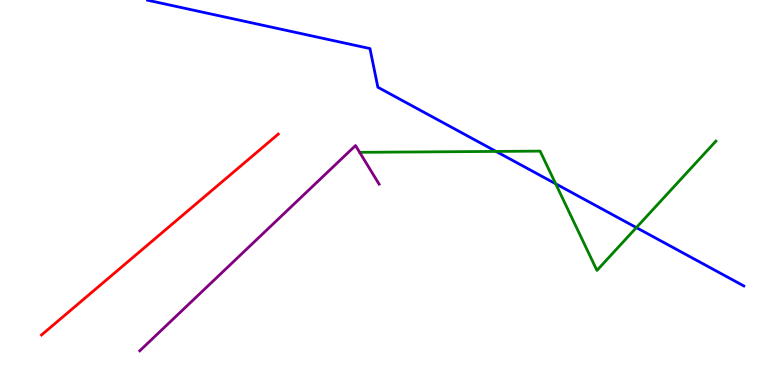[{'lines': ['blue', 'red'], 'intersections': []}, {'lines': ['green', 'red'], 'intersections': []}, {'lines': ['purple', 'red'], 'intersections': []}, {'lines': ['blue', 'green'], 'intersections': [{'x': 6.4, 'y': 6.07}, {'x': 7.17, 'y': 5.23}, {'x': 8.21, 'y': 4.09}]}, {'lines': ['blue', 'purple'], 'intersections': []}, {'lines': ['green', 'purple'], 'intersections': []}]